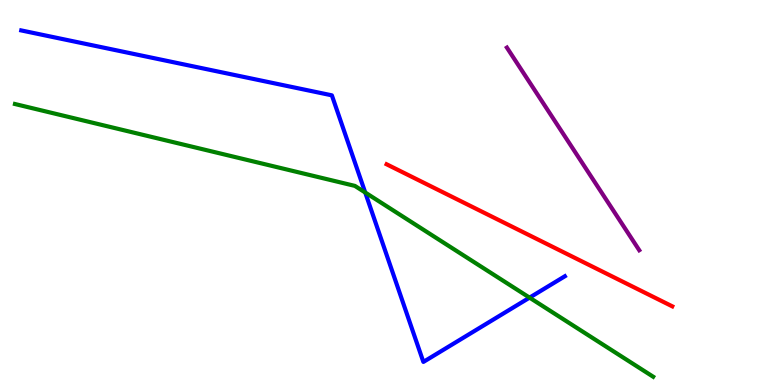[{'lines': ['blue', 'red'], 'intersections': []}, {'lines': ['green', 'red'], 'intersections': []}, {'lines': ['purple', 'red'], 'intersections': []}, {'lines': ['blue', 'green'], 'intersections': [{'x': 4.71, 'y': 5.0}, {'x': 6.83, 'y': 2.27}]}, {'lines': ['blue', 'purple'], 'intersections': []}, {'lines': ['green', 'purple'], 'intersections': []}]